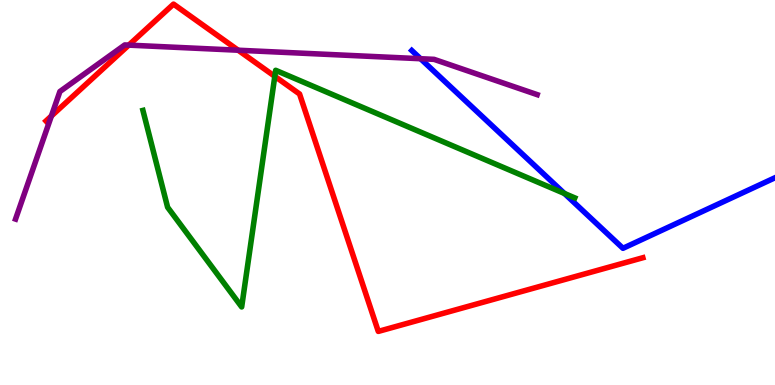[{'lines': ['blue', 'red'], 'intersections': []}, {'lines': ['green', 'red'], 'intersections': [{'x': 3.55, 'y': 8.02}]}, {'lines': ['purple', 'red'], 'intersections': [{'x': 0.663, 'y': 6.99}, {'x': 1.66, 'y': 8.83}, {'x': 3.07, 'y': 8.7}]}, {'lines': ['blue', 'green'], 'intersections': [{'x': 7.28, 'y': 4.98}]}, {'lines': ['blue', 'purple'], 'intersections': [{'x': 5.43, 'y': 8.47}]}, {'lines': ['green', 'purple'], 'intersections': []}]